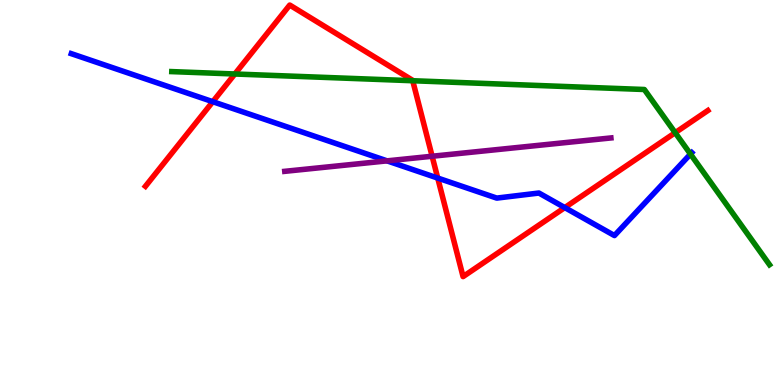[{'lines': ['blue', 'red'], 'intersections': [{'x': 2.75, 'y': 7.36}, {'x': 5.65, 'y': 5.38}, {'x': 7.29, 'y': 4.61}]}, {'lines': ['green', 'red'], 'intersections': [{'x': 3.03, 'y': 8.08}, {'x': 5.33, 'y': 7.9}, {'x': 8.71, 'y': 6.55}]}, {'lines': ['purple', 'red'], 'intersections': [{'x': 5.58, 'y': 5.94}]}, {'lines': ['blue', 'green'], 'intersections': [{'x': 8.91, 'y': 6.0}]}, {'lines': ['blue', 'purple'], 'intersections': [{'x': 4.99, 'y': 5.82}]}, {'lines': ['green', 'purple'], 'intersections': []}]